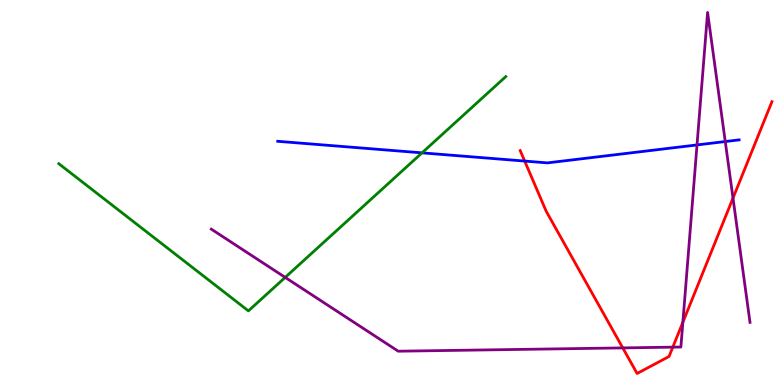[{'lines': ['blue', 'red'], 'intersections': [{'x': 6.77, 'y': 5.82}]}, {'lines': ['green', 'red'], 'intersections': []}, {'lines': ['purple', 'red'], 'intersections': [{'x': 8.04, 'y': 0.964}, {'x': 8.68, 'y': 0.983}, {'x': 8.81, 'y': 1.63}, {'x': 9.46, 'y': 4.85}]}, {'lines': ['blue', 'green'], 'intersections': [{'x': 5.45, 'y': 6.03}]}, {'lines': ['blue', 'purple'], 'intersections': [{'x': 8.99, 'y': 6.24}, {'x': 9.36, 'y': 6.32}]}, {'lines': ['green', 'purple'], 'intersections': [{'x': 3.68, 'y': 2.79}]}]